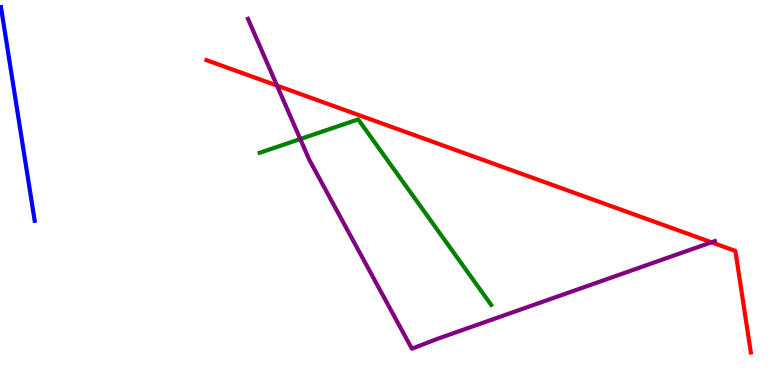[{'lines': ['blue', 'red'], 'intersections': []}, {'lines': ['green', 'red'], 'intersections': []}, {'lines': ['purple', 'red'], 'intersections': [{'x': 3.57, 'y': 7.78}, {'x': 9.18, 'y': 3.71}]}, {'lines': ['blue', 'green'], 'intersections': []}, {'lines': ['blue', 'purple'], 'intersections': []}, {'lines': ['green', 'purple'], 'intersections': [{'x': 3.87, 'y': 6.39}]}]